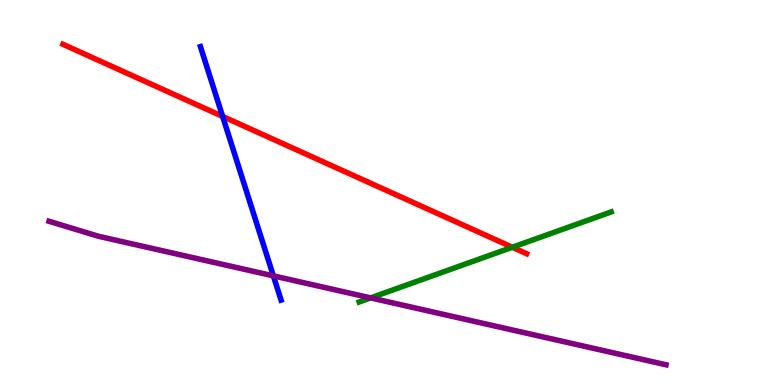[{'lines': ['blue', 'red'], 'intersections': [{'x': 2.87, 'y': 6.98}]}, {'lines': ['green', 'red'], 'intersections': [{'x': 6.61, 'y': 3.58}]}, {'lines': ['purple', 'red'], 'intersections': []}, {'lines': ['blue', 'green'], 'intersections': []}, {'lines': ['blue', 'purple'], 'intersections': [{'x': 3.53, 'y': 2.83}]}, {'lines': ['green', 'purple'], 'intersections': [{'x': 4.78, 'y': 2.26}]}]